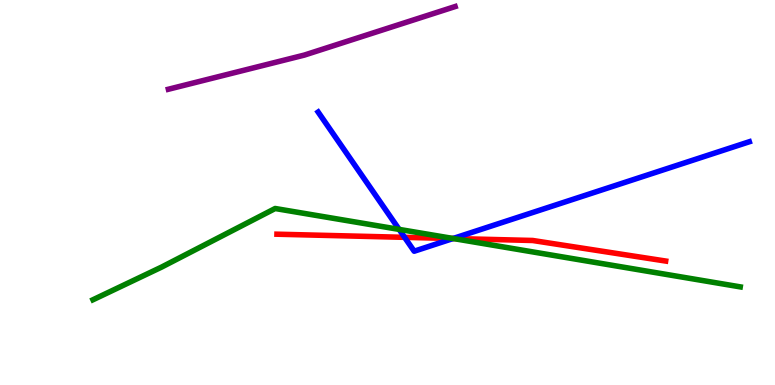[{'lines': ['blue', 'red'], 'intersections': [{'x': 5.22, 'y': 3.84}, {'x': 5.85, 'y': 3.8}]}, {'lines': ['green', 'red'], 'intersections': [{'x': 5.85, 'y': 3.8}]}, {'lines': ['purple', 'red'], 'intersections': []}, {'lines': ['blue', 'green'], 'intersections': [{'x': 5.15, 'y': 4.04}, {'x': 5.85, 'y': 3.81}]}, {'lines': ['blue', 'purple'], 'intersections': []}, {'lines': ['green', 'purple'], 'intersections': []}]